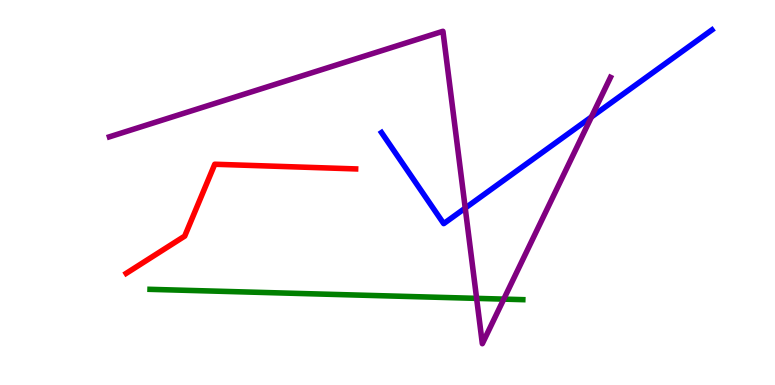[{'lines': ['blue', 'red'], 'intersections': []}, {'lines': ['green', 'red'], 'intersections': []}, {'lines': ['purple', 'red'], 'intersections': []}, {'lines': ['blue', 'green'], 'intersections': []}, {'lines': ['blue', 'purple'], 'intersections': [{'x': 6.0, 'y': 4.6}, {'x': 7.63, 'y': 6.96}]}, {'lines': ['green', 'purple'], 'intersections': [{'x': 6.15, 'y': 2.25}, {'x': 6.5, 'y': 2.23}]}]